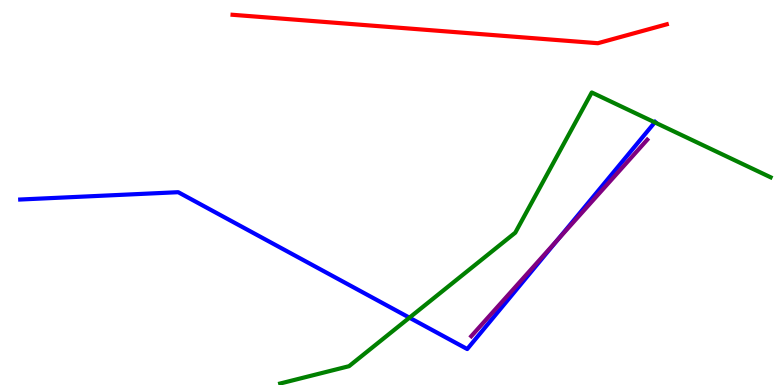[{'lines': ['blue', 'red'], 'intersections': []}, {'lines': ['green', 'red'], 'intersections': []}, {'lines': ['purple', 'red'], 'intersections': []}, {'lines': ['blue', 'green'], 'intersections': [{'x': 5.28, 'y': 1.75}, {'x': 8.45, 'y': 6.82}]}, {'lines': ['blue', 'purple'], 'intersections': [{'x': 7.19, 'y': 3.77}]}, {'lines': ['green', 'purple'], 'intersections': []}]